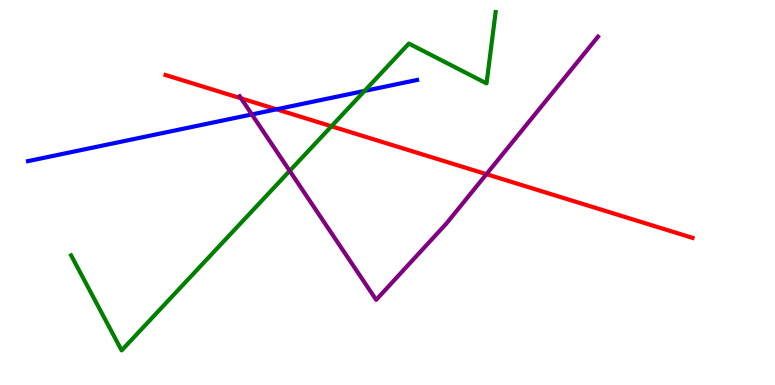[{'lines': ['blue', 'red'], 'intersections': [{'x': 3.57, 'y': 7.16}]}, {'lines': ['green', 'red'], 'intersections': [{'x': 4.28, 'y': 6.72}]}, {'lines': ['purple', 'red'], 'intersections': [{'x': 3.11, 'y': 7.45}, {'x': 6.28, 'y': 5.48}]}, {'lines': ['blue', 'green'], 'intersections': [{'x': 4.7, 'y': 7.64}]}, {'lines': ['blue', 'purple'], 'intersections': [{'x': 3.25, 'y': 7.03}]}, {'lines': ['green', 'purple'], 'intersections': [{'x': 3.74, 'y': 5.56}]}]